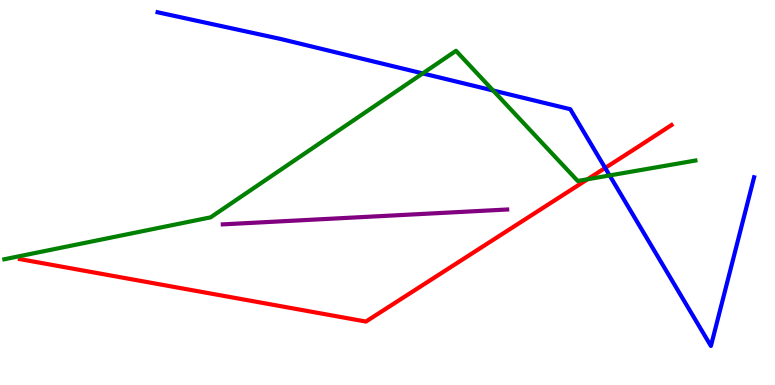[{'lines': ['blue', 'red'], 'intersections': [{'x': 7.81, 'y': 5.64}]}, {'lines': ['green', 'red'], 'intersections': [{'x': 7.58, 'y': 5.34}]}, {'lines': ['purple', 'red'], 'intersections': []}, {'lines': ['blue', 'green'], 'intersections': [{'x': 5.45, 'y': 8.09}, {'x': 6.36, 'y': 7.65}, {'x': 7.87, 'y': 5.44}]}, {'lines': ['blue', 'purple'], 'intersections': []}, {'lines': ['green', 'purple'], 'intersections': []}]